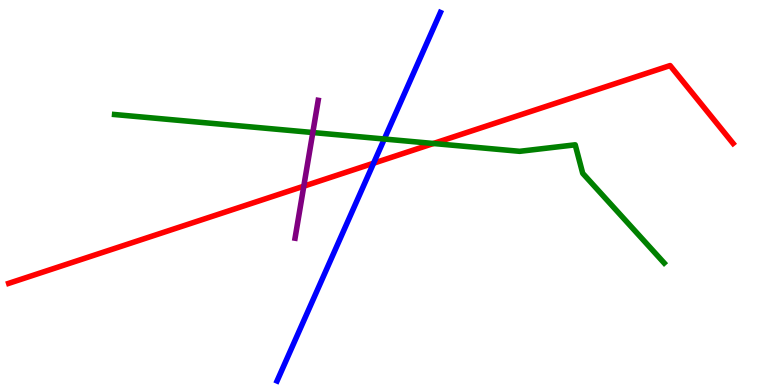[{'lines': ['blue', 'red'], 'intersections': [{'x': 4.82, 'y': 5.76}]}, {'lines': ['green', 'red'], 'intersections': [{'x': 5.59, 'y': 6.27}]}, {'lines': ['purple', 'red'], 'intersections': [{'x': 3.92, 'y': 5.16}]}, {'lines': ['blue', 'green'], 'intersections': [{'x': 4.96, 'y': 6.39}]}, {'lines': ['blue', 'purple'], 'intersections': []}, {'lines': ['green', 'purple'], 'intersections': [{'x': 4.04, 'y': 6.56}]}]